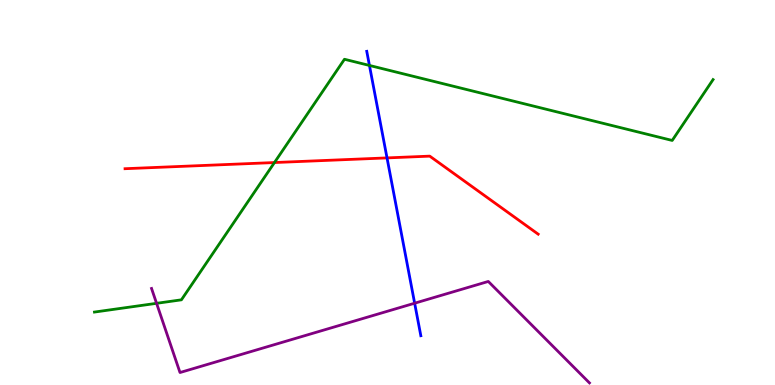[{'lines': ['blue', 'red'], 'intersections': [{'x': 4.99, 'y': 5.9}]}, {'lines': ['green', 'red'], 'intersections': [{'x': 3.54, 'y': 5.78}]}, {'lines': ['purple', 'red'], 'intersections': []}, {'lines': ['blue', 'green'], 'intersections': [{'x': 4.77, 'y': 8.3}]}, {'lines': ['blue', 'purple'], 'intersections': [{'x': 5.35, 'y': 2.12}]}, {'lines': ['green', 'purple'], 'intersections': [{'x': 2.02, 'y': 2.12}]}]